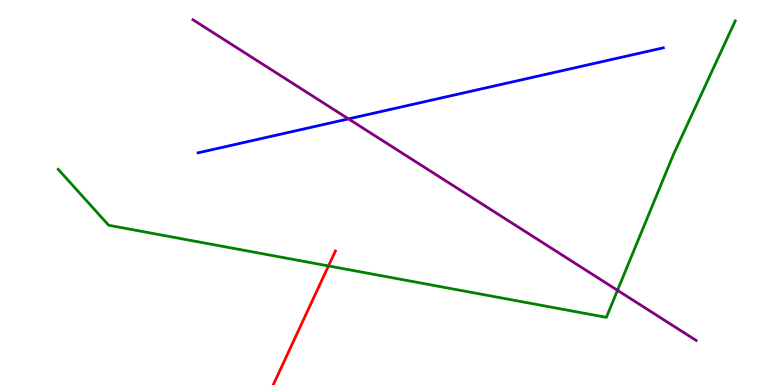[{'lines': ['blue', 'red'], 'intersections': []}, {'lines': ['green', 'red'], 'intersections': [{'x': 4.24, 'y': 3.09}]}, {'lines': ['purple', 'red'], 'intersections': []}, {'lines': ['blue', 'green'], 'intersections': []}, {'lines': ['blue', 'purple'], 'intersections': [{'x': 4.5, 'y': 6.91}]}, {'lines': ['green', 'purple'], 'intersections': [{'x': 7.97, 'y': 2.46}]}]